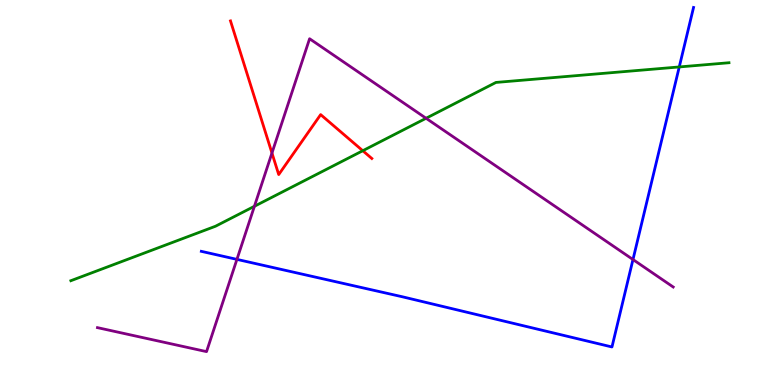[{'lines': ['blue', 'red'], 'intersections': []}, {'lines': ['green', 'red'], 'intersections': [{'x': 4.68, 'y': 6.09}]}, {'lines': ['purple', 'red'], 'intersections': [{'x': 3.51, 'y': 6.03}]}, {'lines': ['blue', 'green'], 'intersections': [{'x': 8.76, 'y': 8.26}]}, {'lines': ['blue', 'purple'], 'intersections': [{'x': 3.06, 'y': 3.26}, {'x': 8.17, 'y': 3.26}]}, {'lines': ['green', 'purple'], 'intersections': [{'x': 3.28, 'y': 4.64}, {'x': 5.5, 'y': 6.93}]}]